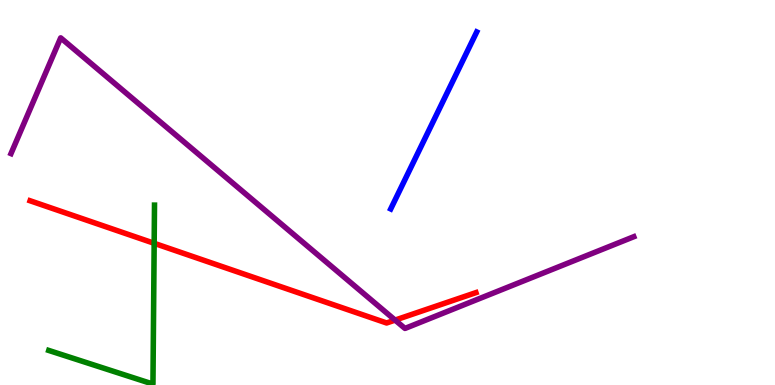[{'lines': ['blue', 'red'], 'intersections': []}, {'lines': ['green', 'red'], 'intersections': [{'x': 1.99, 'y': 3.68}]}, {'lines': ['purple', 'red'], 'intersections': [{'x': 5.1, 'y': 1.69}]}, {'lines': ['blue', 'green'], 'intersections': []}, {'lines': ['blue', 'purple'], 'intersections': []}, {'lines': ['green', 'purple'], 'intersections': []}]